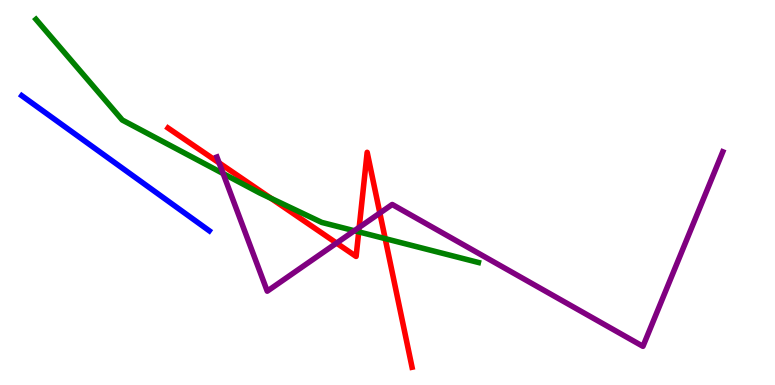[{'lines': ['blue', 'red'], 'intersections': []}, {'lines': ['green', 'red'], 'intersections': [{'x': 3.5, 'y': 4.85}, {'x': 4.63, 'y': 3.98}, {'x': 4.97, 'y': 3.8}]}, {'lines': ['purple', 'red'], 'intersections': [{'x': 2.83, 'y': 5.77}, {'x': 4.34, 'y': 3.69}, {'x': 4.63, 'y': 4.09}, {'x': 4.9, 'y': 4.47}]}, {'lines': ['blue', 'green'], 'intersections': []}, {'lines': ['blue', 'purple'], 'intersections': []}, {'lines': ['green', 'purple'], 'intersections': [{'x': 2.88, 'y': 5.49}, {'x': 4.57, 'y': 4.01}]}]